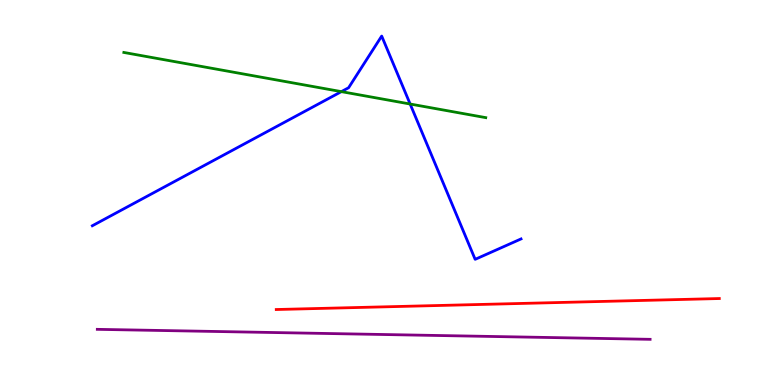[{'lines': ['blue', 'red'], 'intersections': []}, {'lines': ['green', 'red'], 'intersections': []}, {'lines': ['purple', 'red'], 'intersections': []}, {'lines': ['blue', 'green'], 'intersections': [{'x': 4.4, 'y': 7.62}, {'x': 5.29, 'y': 7.3}]}, {'lines': ['blue', 'purple'], 'intersections': []}, {'lines': ['green', 'purple'], 'intersections': []}]